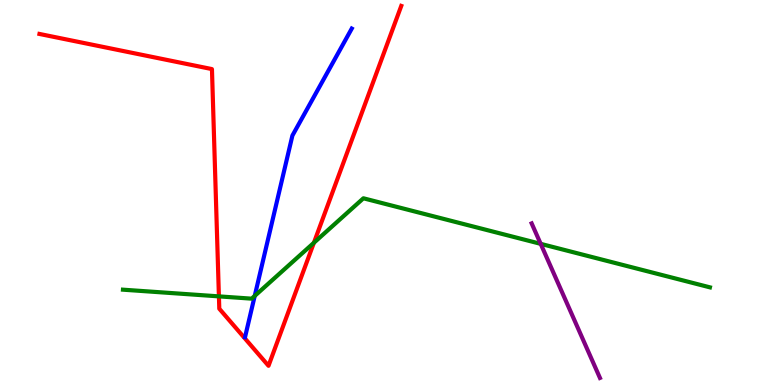[{'lines': ['blue', 'red'], 'intersections': []}, {'lines': ['green', 'red'], 'intersections': [{'x': 2.82, 'y': 2.3}, {'x': 4.05, 'y': 3.69}]}, {'lines': ['purple', 'red'], 'intersections': []}, {'lines': ['blue', 'green'], 'intersections': [{'x': 3.29, 'y': 2.31}]}, {'lines': ['blue', 'purple'], 'intersections': []}, {'lines': ['green', 'purple'], 'intersections': [{'x': 6.98, 'y': 3.67}]}]